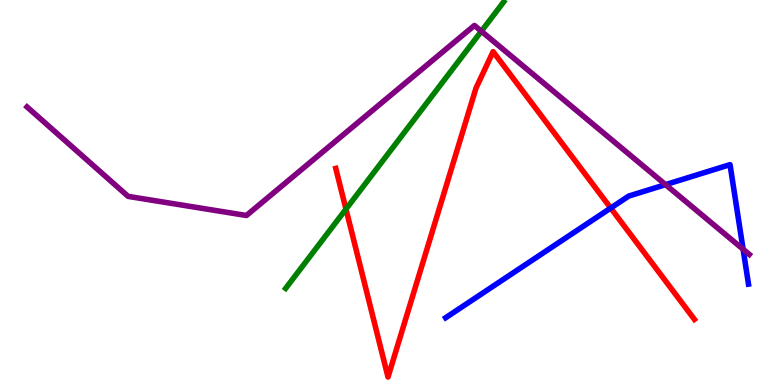[{'lines': ['blue', 'red'], 'intersections': [{'x': 7.88, 'y': 4.6}]}, {'lines': ['green', 'red'], 'intersections': [{'x': 4.46, 'y': 4.57}]}, {'lines': ['purple', 'red'], 'intersections': []}, {'lines': ['blue', 'green'], 'intersections': []}, {'lines': ['blue', 'purple'], 'intersections': [{'x': 8.59, 'y': 5.2}, {'x': 9.59, 'y': 3.53}]}, {'lines': ['green', 'purple'], 'intersections': [{'x': 6.21, 'y': 9.19}]}]